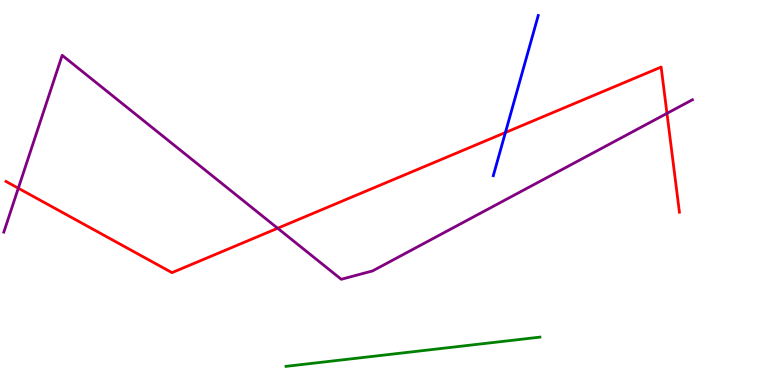[{'lines': ['blue', 'red'], 'intersections': [{'x': 6.52, 'y': 6.56}]}, {'lines': ['green', 'red'], 'intersections': []}, {'lines': ['purple', 'red'], 'intersections': [{'x': 0.236, 'y': 5.11}, {'x': 3.58, 'y': 4.07}, {'x': 8.61, 'y': 7.05}]}, {'lines': ['blue', 'green'], 'intersections': []}, {'lines': ['blue', 'purple'], 'intersections': []}, {'lines': ['green', 'purple'], 'intersections': []}]